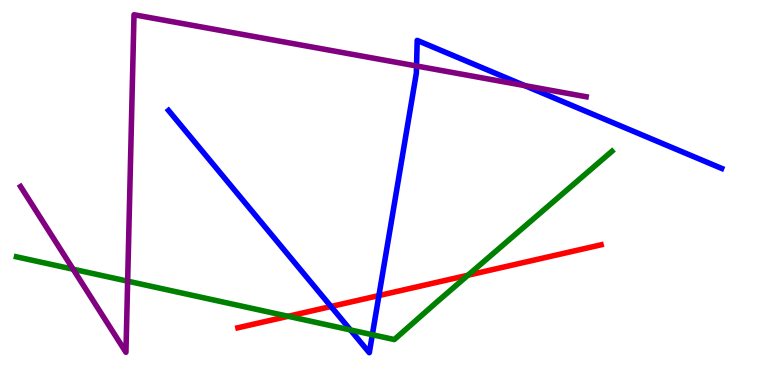[{'lines': ['blue', 'red'], 'intersections': [{'x': 4.27, 'y': 2.04}, {'x': 4.89, 'y': 2.32}]}, {'lines': ['green', 'red'], 'intersections': [{'x': 3.72, 'y': 1.78}, {'x': 6.04, 'y': 2.85}]}, {'lines': ['purple', 'red'], 'intersections': []}, {'lines': ['blue', 'green'], 'intersections': [{'x': 4.52, 'y': 1.43}, {'x': 4.8, 'y': 1.31}]}, {'lines': ['blue', 'purple'], 'intersections': [{'x': 5.37, 'y': 8.29}, {'x': 6.77, 'y': 7.78}]}, {'lines': ['green', 'purple'], 'intersections': [{'x': 0.944, 'y': 3.01}, {'x': 1.65, 'y': 2.7}]}]